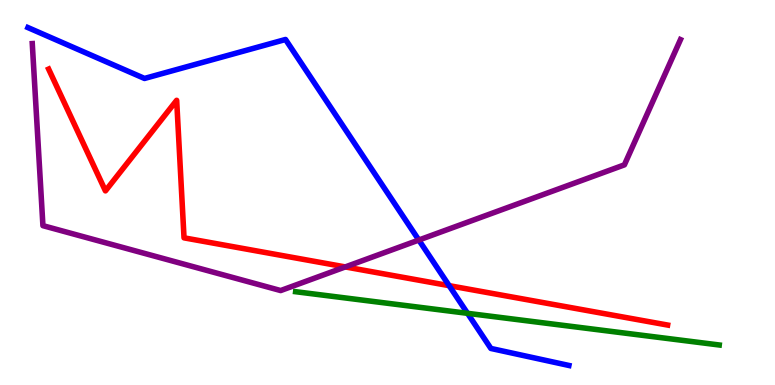[{'lines': ['blue', 'red'], 'intersections': [{'x': 5.8, 'y': 2.58}]}, {'lines': ['green', 'red'], 'intersections': []}, {'lines': ['purple', 'red'], 'intersections': [{'x': 4.46, 'y': 3.07}]}, {'lines': ['blue', 'green'], 'intersections': [{'x': 6.03, 'y': 1.86}]}, {'lines': ['blue', 'purple'], 'intersections': [{'x': 5.4, 'y': 3.77}]}, {'lines': ['green', 'purple'], 'intersections': []}]